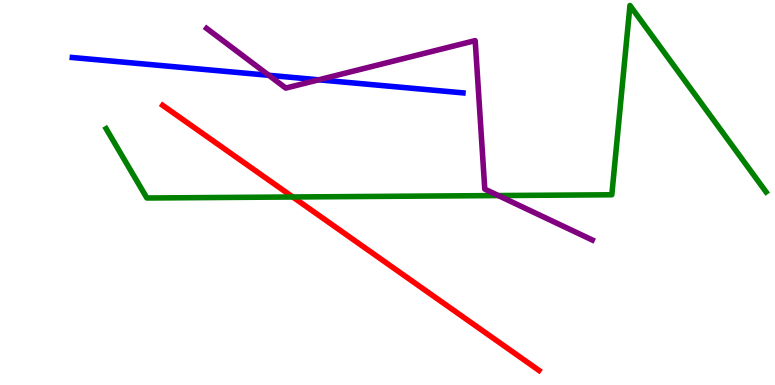[{'lines': ['blue', 'red'], 'intersections': []}, {'lines': ['green', 'red'], 'intersections': [{'x': 3.78, 'y': 4.88}]}, {'lines': ['purple', 'red'], 'intersections': []}, {'lines': ['blue', 'green'], 'intersections': []}, {'lines': ['blue', 'purple'], 'intersections': [{'x': 3.47, 'y': 8.04}, {'x': 4.11, 'y': 7.93}]}, {'lines': ['green', 'purple'], 'intersections': [{'x': 6.43, 'y': 4.92}]}]